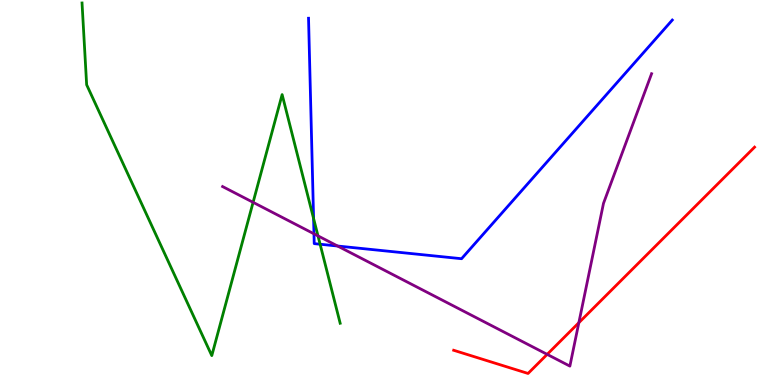[{'lines': ['blue', 'red'], 'intersections': []}, {'lines': ['green', 'red'], 'intersections': []}, {'lines': ['purple', 'red'], 'intersections': [{'x': 7.06, 'y': 0.796}, {'x': 7.47, 'y': 1.62}]}, {'lines': ['blue', 'green'], 'intersections': [{'x': 4.05, 'y': 4.32}, {'x': 4.13, 'y': 3.66}]}, {'lines': ['blue', 'purple'], 'intersections': [{'x': 4.05, 'y': 3.93}, {'x': 4.36, 'y': 3.61}]}, {'lines': ['green', 'purple'], 'intersections': [{'x': 3.27, 'y': 4.74}, {'x': 4.1, 'y': 3.87}]}]